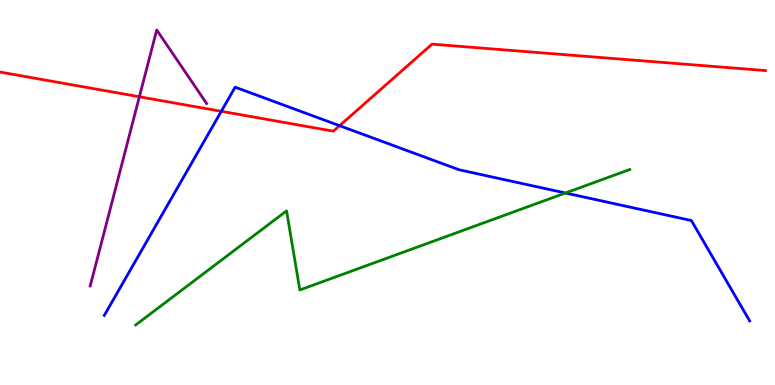[{'lines': ['blue', 'red'], 'intersections': [{'x': 2.86, 'y': 7.11}, {'x': 4.38, 'y': 6.74}]}, {'lines': ['green', 'red'], 'intersections': []}, {'lines': ['purple', 'red'], 'intersections': [{'x': 1.8, 'y': 7.49}]}, {'lines': ['blue', 'green'], 'intersections': [{'x': 7.3, 'y': 4.99}]}, {'lines': ['blue', 'purple'], 'intersections': []}, {'lines': ['green', 'purple'], 'intersections': []}]